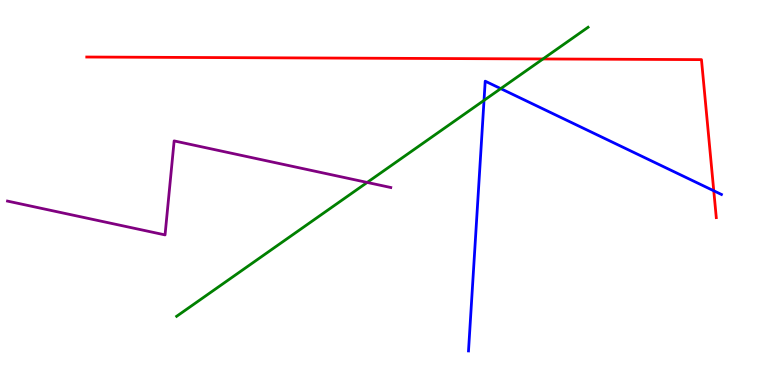[{'lines': ['blue', 'red'], 'intersections': [{'x': 9.21, 'y': 5.04}]}, {'lines': ['green', 'red'], 'intersections': [{'x': 7.01, 'y': 8.47}]}, {'lines': ['purple', 'red'], 'intersections': []}, {'lines': ['blue', 'green'], 'intersections': [{'x': 6.25, 'y': 7.39}, {'x': 6.46, 'y': 7.7}]}, {'lines': ['blue', 'purple'], 'intersections': []}, {'lines': ['green', 'purple'], 'intersections': [{'x': 4.74, 'y': 5.26}]}]